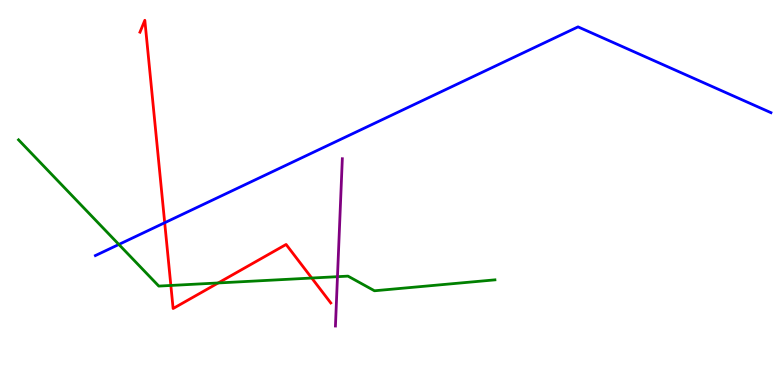[{'lines': ['blue', 'red'], 'intersections': [{'x': 2.13, 'y': 4.21}]}, {'lines': ['green', 'red'], 'intersections': [{'x': 2.2, 'y': 2.59}, {'x': 2.82, 'y': 2.65}, {'x': 4.02, 'y': 2.78}]}, {'lines': ['purple', 'red'], 'intersections': []}, {'lines': ['blue', 'green'], 'intersections': [{'x': 1.53, 'y': 3.65}]}, {'lines': ['blue', 'purple'], 'intersections': []}, {'lines': ['green', 'purple'], 'intersections': [{'x': 4.35, 'y': 2.81}]}]